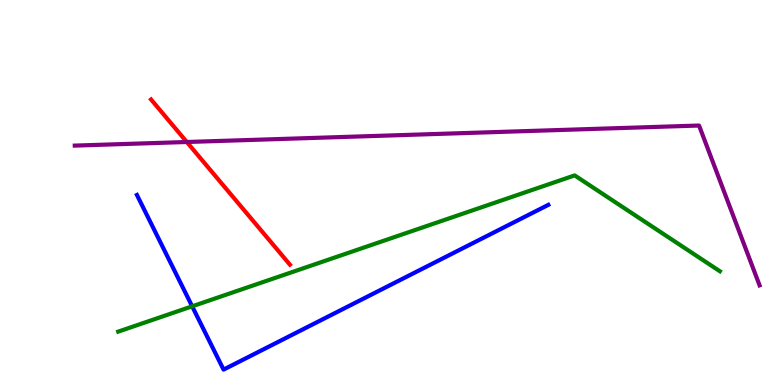[{'lines': ['blue', 'red'], 'intersections': []}, {'lines': ['green', 'red'], 'intersections': []}, {'lines': ['purple', 'red'], 'intersections': [{'x': 2.41, 'y': 6.31}]}, {'lines': ['blue', 'green'], 'intersections': [{'x': 2.48, 'y': 2.04}]}, {'lines': ['blue', 'purple'], 'intersections': []}, {'lines': ['green', 'purple'], 'intersections': []}]